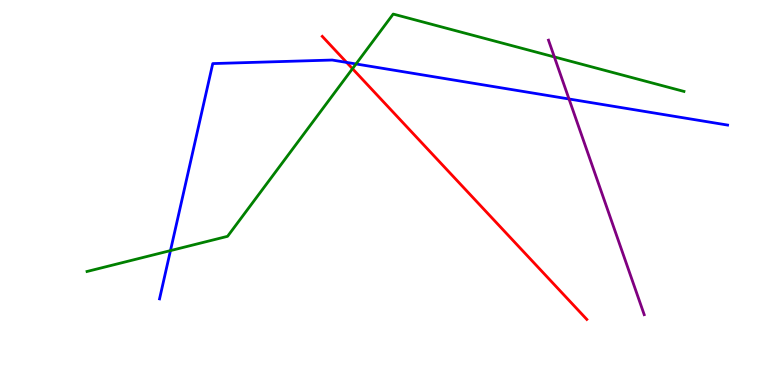[{'lines': ['blue', 'red'], 'intersections': [{'x': 4.47, 'y': 8.38}]}, {'lines': ['green', 'red'], 'intersections': [{'x': 4.55, 'y': 8.22}]}, {'lines': ['purple', 'red'], 'intersections': []}, {'lines': ['blue', 'green'], 'intersections': [{'x': 2.2, 'y': 3.49}, {'x': 4.59, 'y': 8.34}]}, {'lines': ['blue', 'purple'], 'intersections': [{'x': 7.34, 'y': 7.43}]}, {'lines': ['green', 'purple'], 'intersections': [{'x': 7.15, 'y': 8.52}]}]